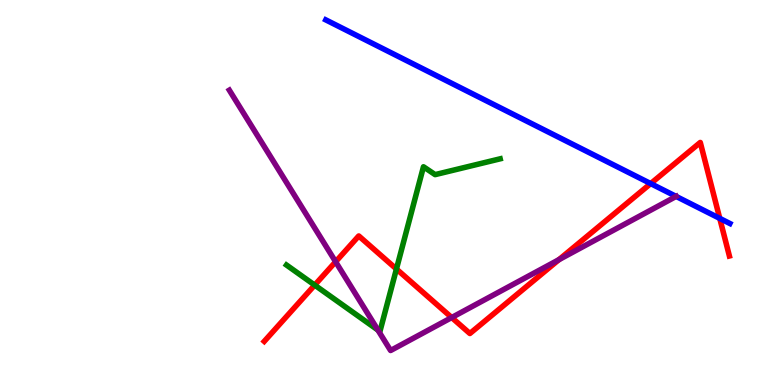[{'lines': ['blue', 'red'], 'intersections': [{'x': 8.4, 'y': 5.23}, {'x': 9.29, 'y': 4.33}]}, {'lines': ['green', 'red'], 'intersections': [{'x': 4.06, 'y': 2.59}, {'x': 5.12, 'y': 3.01}]}, {'lines': ['purple', 'red'], 'intersections': [{'x': 4.33, 'y': 3.2}, {'x': 5.83, 'y': 1.75}, {'x': 7.21, 'y': 3.26}]}, {'lines': ['blue', 'green'], 'intersections': []}, {'lines': ['blue', 'purple'], 'intersections': [{'x': 8.72, 'y': 4.9}]}, {'lines': ['green', 'purple'], 'intersections': [{'x': 4.88, 'y': 1.43}]}]